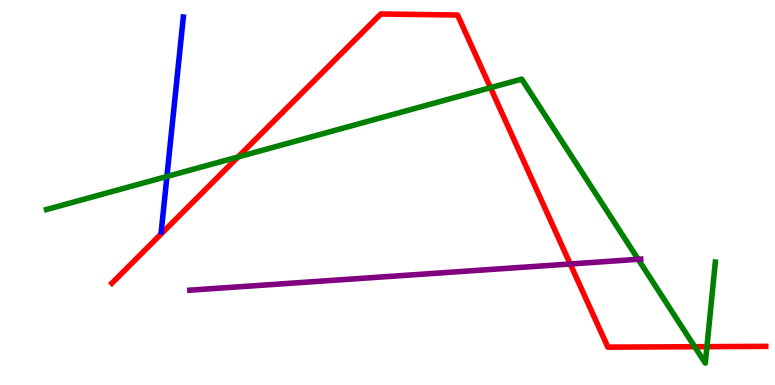[{'lines': ['blue', 'red'], 'intersections': []}, {'lines': ['green', 'red'], 'intersections': [{'x': 3.07, 'y': 5.92}, {'x': 6.33, 'y': 7.72}, {'x': 8.96, 'y': 0.995}, {'x': 9.12, 'y': 0.996}]}, {'lines': ['purple', 'red'], 'intersections': [{'x': 7.36, 'y': 3.14}]}, {'lines': ['blue', 'green'], 'intersections': [{'x': 2.15, 'y': 5.42}]}, {'lines': ['blue', 'purple'], 'intersections': []}, {'lines': ['green', 'purple'], 'intersections': [{'x': 8.23, 'y': 3.26}]}]